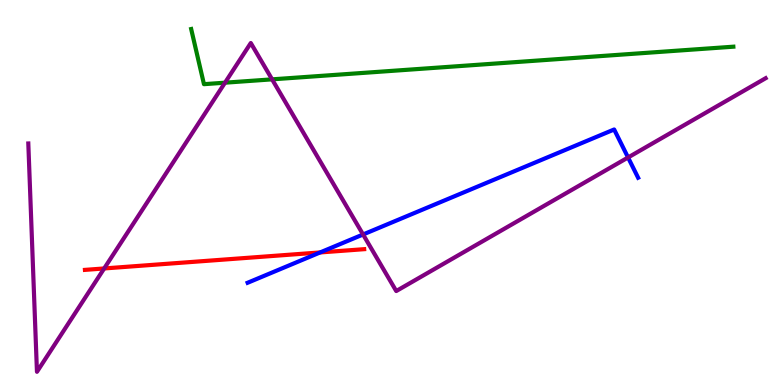[{'lines': ['blue', 'red'], 'intersections': [{'x': 4.13, 'y': 3.44}]}, {'lines': ['green', 'red'], 'intersections': []}, {'lines': ['purple', 'red'], 'intersections': [{'x': 1.34, 'y': 3.03}]}, {'lines': ['blue', 'green'], 'intersections': []}, {'lines': ['blue', 'purple'], 'intersections': [{'x': 4.68, 'y': 3.91}, {'x': 8.1, 'y': 5.91}]}, {'lines': ['green', 'purple'], 'intersections': [{'x': 2.9, 'y': 7.85}, {'x': 3.51, 'y': 7.94}]}]